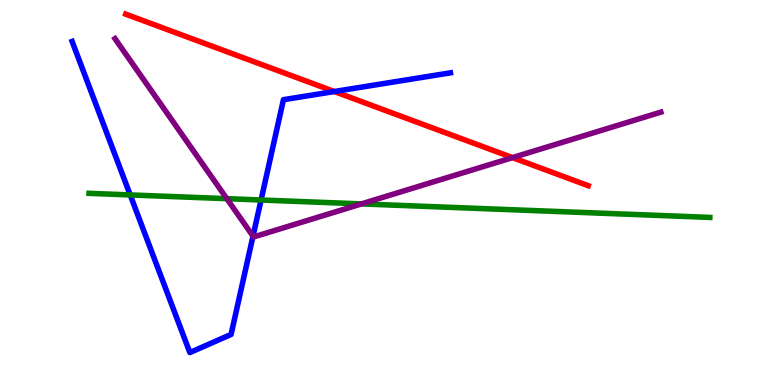[{'lines': ['blue', 'red'], 'intersections': [{'x': 4.31, 'y': 7.62}]}, {'lines': ['green', 'red'], 'intersections': []}, {'lines': ['purple', 'red'], 'intersections': [{'x': 6.61, 'y': 5.91}]}, {'lines': ['blue', 'green'], 'intersections': [{'x': 1.68, 'y': 4.94}, {'x': 3.37, 'y': 4.8}]}, {'lines': ['blue', 'purple'], 'intersections': [{'x': 3.26, 'y': 3.87}]}, {'lines': ['green', 'purple'], 'intersections': [{'x': 2.93, 'y': 4.84}, {'x': 4.66, 'y': 4.7}]}]